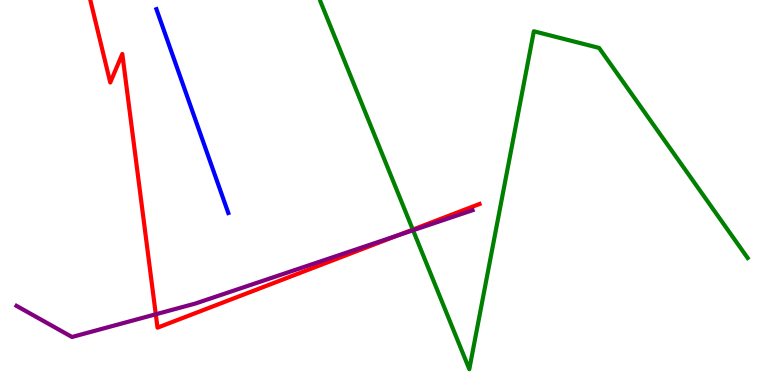[{'lines': ['blue', 'red'], 'intersections': []}, {'lines': ['green', 'red'], 'intersections': [{'x': 5.33, 'y': 4.04}]}, {'lines': ['purple', 'red'], 'intersections': [{'x': 2.01, 'y': 1.84}, {'x': 5.13, 'y': 3.88}]}, {'lines': ['blue', 'green'], 'intersections': []}, {'lines': ['blue', 'purple'], 'intersections': []}, {'lines': ['green', 'purple'], 'intersections': [{'x': 5.33, 'y': 4.02}]}]